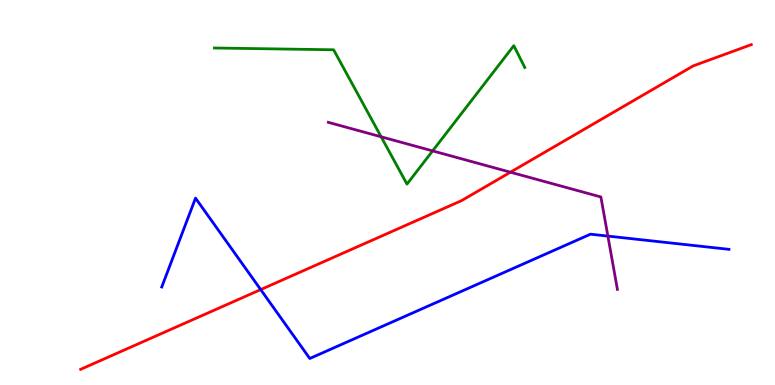[{'lines': ['blue', 'red'], 'intersections': [{'x': 3.36, 'y': 2.48}]}, {'lines': ['green', 'red'], 'intersections': []}, {'lines': ['purple', 'red'], 'intersections': [{'x': 6.59, 'y': 5.53}]}, {'lines': ['blue', 'green'], 'intersections': []}, {'lines': ['blue', 'purple'], 'intersections': [{'x': 7.84, 'y': 3.87}]}, {'lines': ['green', 'purple'], 'intersections': [{'x': 4.92, 'y': 6.45}, {'x': 5.58, 'y': 6.08}]}]